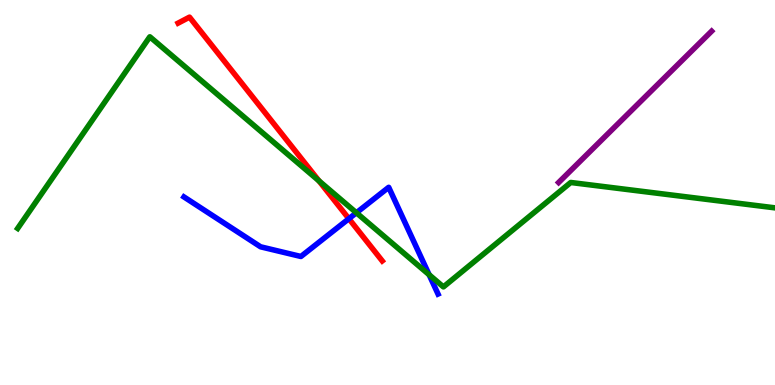[{'lines': ['blue', 'red'], 'intersections': [{'x': 4.5, 'y': 4.32}]}, {'lines': ['green', 'red'], 'intersections': [{'x': 4.12, 'y': 5.3}]}, {'lines': ['purple', 'red'], 'intersections': []}, {'lines': ['blue', 'green'], 'intersections': [{'x': 4.6, 'y': 4.47}, {'x': 5.54, 'y': 2.86}]}, {'lines': ['blue', 'purple'], 'intersections': []}, {'lines': ['green', 'purple'], 'intersections': []}]